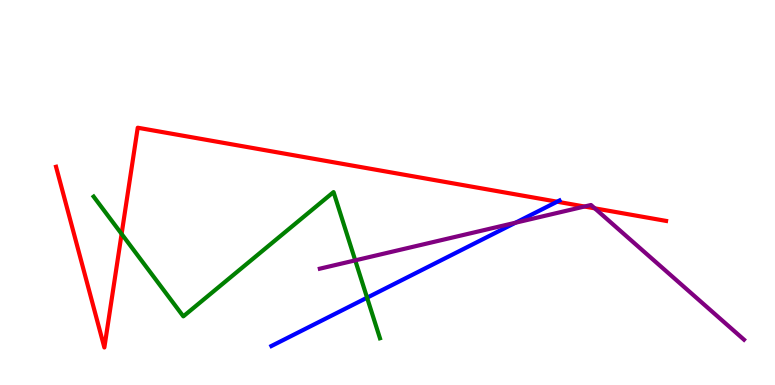[{'lines': ['blue', 'red'], 'intersections': [{'x': 7.19, 'y': 4.76}]}, {'lines': ['green', 'red'], 'intersections': [{'x': 1.57, 'y': 3.92}]}, {'lines': ['purple', 'red'], 'intersections': [{'x': 7.54, 'y': 4.64}, {'x': 7.67, 'y': 4.59}]}, {'lines': ['blue', 'green'], 'intersections': [{'x': 4.74, 'y': 2.27}]}, {'lines': ['blue', 'purple'], 'intersections': [{'x': 6.65, 'y': 4.22}]}, {'lines': ['green', 'purple'], 'intersections': [{'x': 4.58, 'y': 3.24}]}]